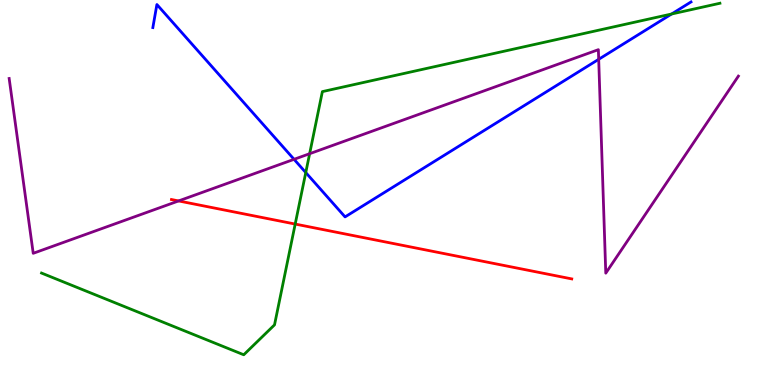[{'lines': ['blue', 'red'], 'intersections': []}, {'lines': ['green', 'red'], 'intersections': [{'x': 3.81, 'y': 4.18}]}, {'lines': ['purple', 'red'], 'intersections': [{'x': 2.3, 'y': 4.78}]}, {'lines': ['blue', 'green'], 'intersections': [{'x': 3.95, 'y': 5.52}, {'x': 8.67, 'y': 9.64}]}, {'lines': ['blue', 'purple'], 'intersections': [{'x': 3.79, 'y': 5.86}, {'x': 7.73, 'y': 8.46}]}, {'lines': ['green', 'purple'], 'intersections': [{'x': 4.0, 'y': 6.01}]}]